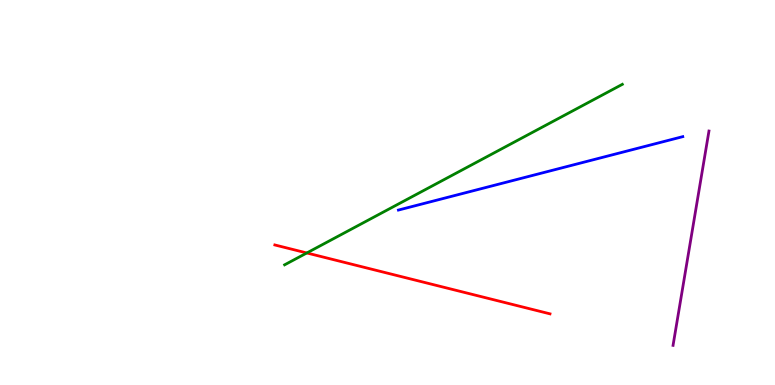[{'lines': ['blue', 'red'], 'intersections': []}, {'lines': ['green', 'red'], 'intersections': [{'x': 3.96, 'y': 3.43}]}, {'lines': ['purple', 'red'], 'intersections': []}, {'lines': ['blue', 'green'], 'intersections': []}, {'lines': ['blue', 'purple'], 'intersections': []}, {'lines': ['green', 'purple'], 'intersections': []}]